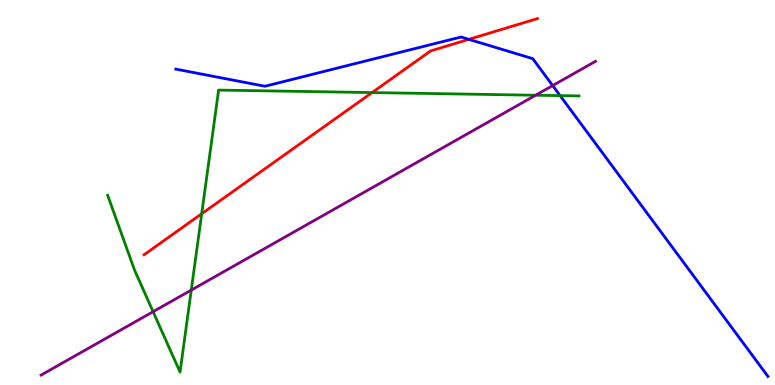[{'lines': ['blue', 'red'], 'intersections': [{'x': 6.05, 'y': 8.98}]}, {'lines': ['green', 'red'], 'intersections': [{'x': 2.6, 'y': 4.45}, {'x': 4.8, 'y': 7.6}]}, {'lines': ['purple', 'red'], 'intersections': []}, {'lines': ['blue', 'green'], 'intersections': [{'x': 7.23, 'y': 7.52}]}, {'lines': ['blue', 'purple'], 'intersections': [{'x': 7.13, 'y': 7.78}]}, {'lines': ['green', 'purple'], 'intersections': [{'x': 1.98, 'y': 1.9}, {'x': 2.47, 'y': 2.47}, {'x': 6.91, 'y': 7.53}]}]